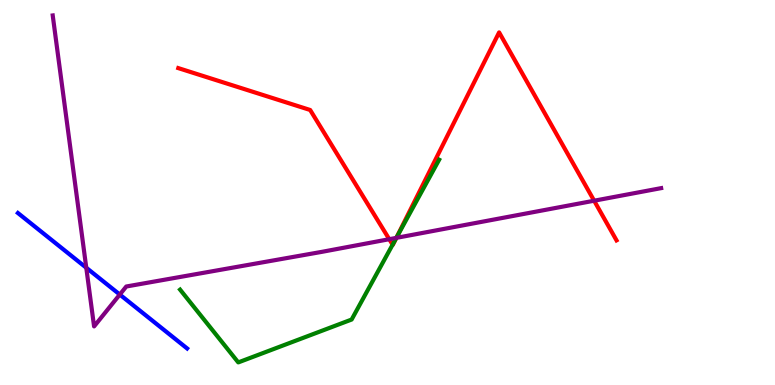[{'lines': ['blue', 'red'], 'intersections': []}, {'lines': ['green', 'red'], 'intersections': [{'x': 5.07, 'y': 3.64}, {'x': 5.11, 'y': 3.81}]}, {'lines': ['purple', 'red'], 'intersections': [{'x': 5.02, 'y': 3.79}, {'x': 5.11, 'y': 3.82}, {'x': 7.67, 'y': 4.79}]}, {'lines': ['blue', 'green'], 'intersections': []}, {'lines': ['blue', 'purple'], 'intersections': [{'x': 1.11, 'y': 3.05}, {'x': 1.55, 'y': 2.35}]}, {'lines': ['green', 'purple'], 'intersections': [{'x': 5.11, 'y': 3.82}]}]